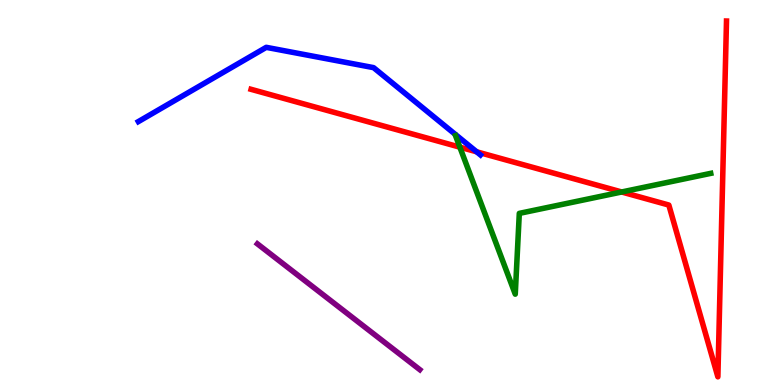[{'lines': ['blue', 'red'], 'intersections': [{'x': 6.15, 'y': 6.06}]}, {'lines': ['green', 'red'], 'intersections': [{'x': 5.93, 'y': 6.18}, {'x': 8.02, 'y': 5.01}]}, {'lines': ['purple', 'red'], 'intersections': []}, {'lines': ['blue', 'green'], 'intersections': []}, {'lines': ['blue', 'purple'], 'intersections': []}, {'lines': ['green', 'purple'], 'intersections': []}]